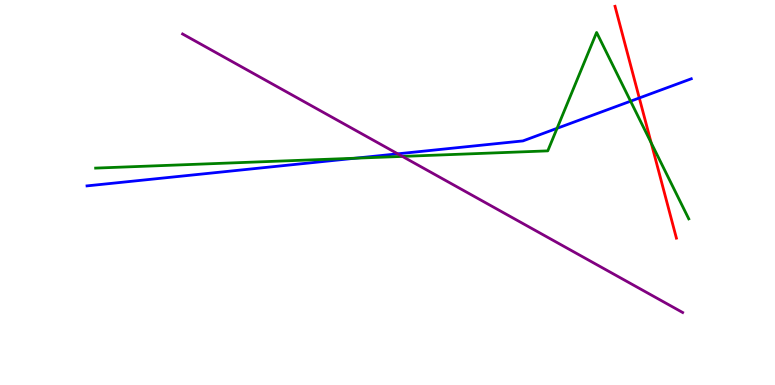[{'lines': ['blue', 'red'], 'intersections': [{'x': 8.25, 'y': 7.46}]}, {'lines': ['green', 'red'], 'intersections': [{'x': 8.4, 'y': 6.29}]}, {'lines': ['purple', 'red'], 'intersections': []}, {'lines': ['blue', 'green'], 'intersections': [{'x': 4.58, 'y': 5.89}, {'x': 7.19, 'y': 6.67}, {'x': 8.14, 'y': 7.37}]}, {'lines': ['blue', 'purple'], 'intersections': [{'x': 5.13, 'y': 6.0}]}, {'lines': ['green', 'purple'], 'intersections': [{'x': 5.19, 'y': 5.94}]}]